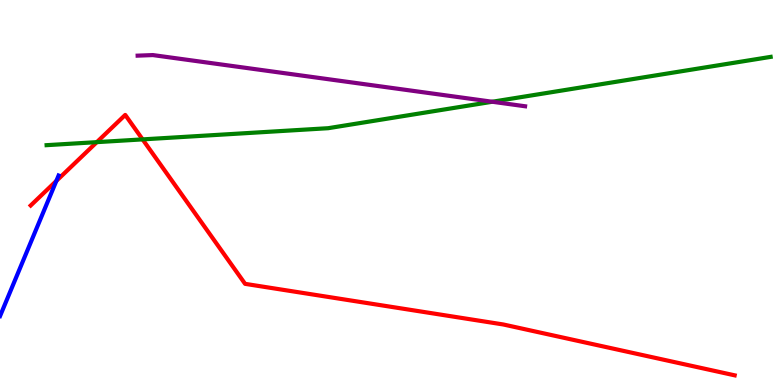[{'lines': ['blue', 'red'], 'intersections': [{'x': 0.727, 'y': 5.3}]}, {'lines': ['green', 'red'], 'intersections': [{'x': 1.25, 'y': 6.31}, {'x': 1.84, 'y': 6.38}]}, {'lines': ['purple', 'red'], 'intersections': []}, {'lines': ['blue', 'green'], 'intersections': []}, {'lines': ['blue', 'purple'], 'intersections': []}, {'lines': ['green', 'purple'], 'intersections': [{'x': 6.35, 'y': 7.36}]}]